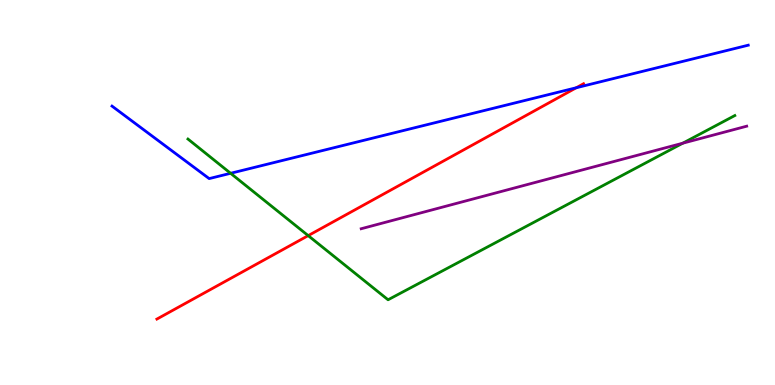[{'lines': ['blue', 'red'], 'intersections': [{'x': 7.44, 'y': 7.72}]}, {'lines': ['green', 'red'], 'intersections': [{'x': 3.98, 'y': 3.88}]}, {'lines': ['purple', 'red'], 'intersections': []}, {'lines': ['blue', 'green'], 'intersections': [{'x': 2.98, 'y': 5.5}]}, {'lines': ['blue', 'purple'], 'intersections': []}, {'lines': ['green', 'purple'], 'intersections': [{'x': 8.81, 'y': 6.28}]}]